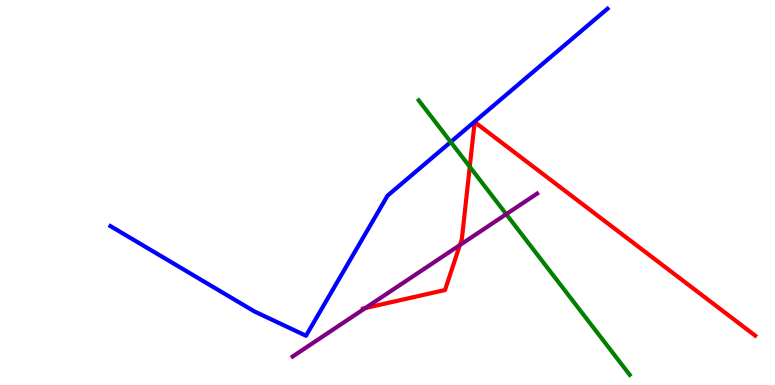[{'lines': ['blue', 'red'], 'intersections': []}, {'lines': ['green', 'red'], 'intersections': [{'x': 6.06, 'y': 5.67}]}, {'lines': ['purple', 'red'], 'intersections': [{'x': 4.71, 'y': 2.0}, {'x': 5.93, 'y': 3.63}]}, {'lines': ['blue', 'green'], 'intersections': [{'x': 5.82, 'y': 6.31}]}, {'lines': ['blue', 'purple'], 'intersections': []}, {'lines': ['green', 'purple'], 'intersections': [{'x': 6.53, 'y': 4.44}]}]